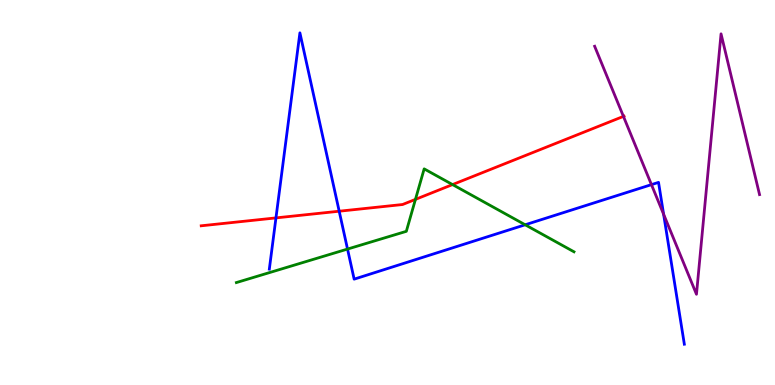[{'lines': ['blue', 'red'], 'intersections': [{'x': 3.56, 'y': 4.34}, {'x': 4.38, 'y': 4.51}]}, {'lines': ['green', 'red'], 'intersections': [{'x': 5.36, 'y': 4.82}, {'x': 5.84, 'y': 5.21}]}, {'lines': ['purple', 'red'], 'intersections': [{'x': 8.04, 'y': 6.98}]}, {'lines': ['blue', 'green'], 'intersections': [{'x': 4.48, 'y': 3.53}, {'x': 6.78, 'y': 4.16}]}, {'lines': ['blue', 'purple'], 'intersections': [{'x': 8.41, 'y': 5.2}, {'x': 8.56, 'y': 4.43}]}, {'lines': ['green', 'purple'], 'intersections': []}]